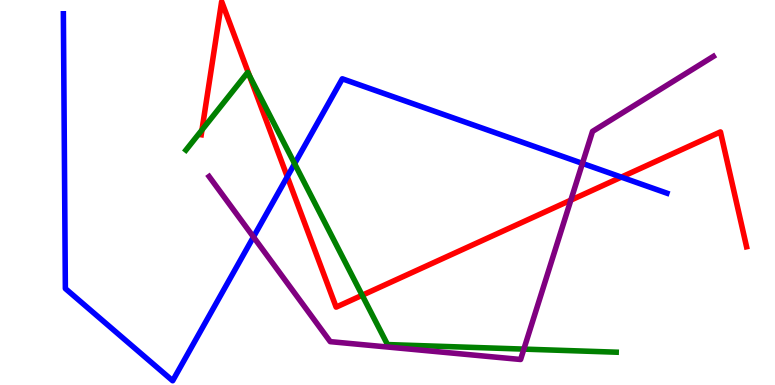[{'lines': ['blue', 'red'], 'intersections': [{'x': 3.71, 'y': 5.41}, {'x': 8.02, 'y': 5.4}]}, {'lines': ['green', 'red'], 'intersections': [{'x': 2.61, 'y': 6.63}, {'x': 3.22, 'y': 8.03}, {'x': 4.67, 'y': 2.33}]}, {'lines': ['purple', 'red'], 'intersections': [{'x': 7.37, 'y': 4.8}]}, {'lines': ['blue', 'green'], 'intersections': [{'x': 3.8, 'y': 5.75}]}, {'lines': ['blue', 'purple'], 'intersections': [{'x': 3.27, 'y': 3.85}, {'x': 7.52, 'y': 5.76}]}, {'lines': ['green', 'purple'], 'intersections': [{'x': 6.76, 'y': 0.932}]}]